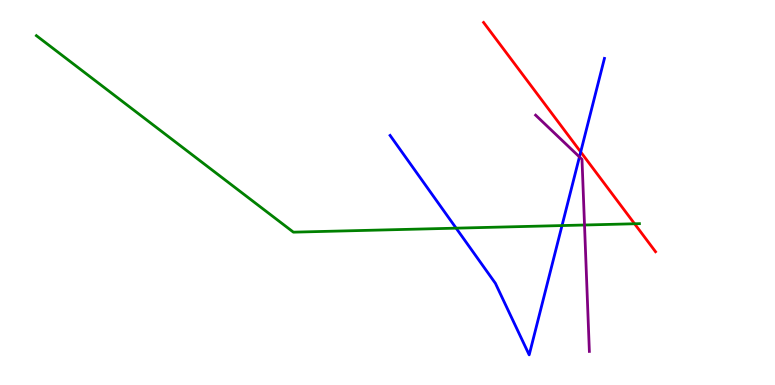[{'lines': ['blue', 'red'], 'intersections': [{'x': 7.49, 'y': 6.05}]}, {'lines': ['green', 'red'], 'intersections': [{'x': 8.19, 'y': 4.19}]}, {'lines': ['purple', 'red'], 'intersections': []}, {'lines': ['blue', 'green'], 'intersections': [{'x': 5.89, 'y': 4.07}, {'x': 7.25, 'y': 4.14}]}, {'lines': ['blue', 'purple'], 'intersections': [{'x': 7.48, 'y': 5.92}]}, {'lines': ['green', 'purple'], 'intersections': [{'x': 7.54, 'y': 4.16}]}]